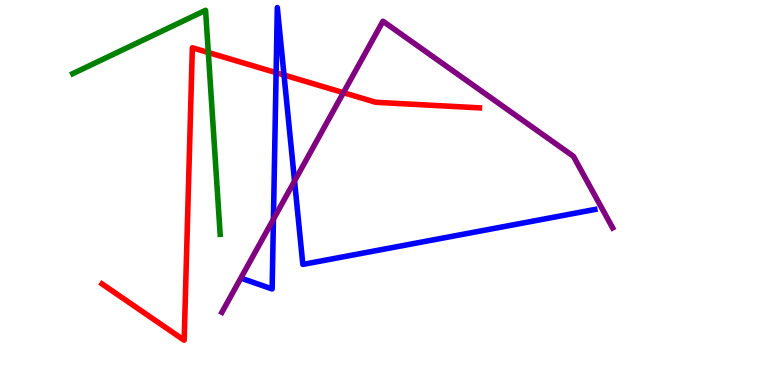[{'lines': ['blue', 'red'], 'intersections': [{'x': 3.56, 'y': 8.11}, {'x': 3.66, 'y': 8.05}]}, {'lines': ['green', 'red'], 'intersections': [{'x': 2.69, 'y': 8.64}]}, {'lines': ['purple', 'red'], 'intersections': [{'x': 4.43, 'y': 7.59}]}, {'lines': ['blue', 'green'], 'intersections': []}, {'lines': ['blue', 'purple'], 'intersections': [{'x': 3.53, 'y': 4.31}, {'x': 3.8, 'y': 5.3}]}, {'lines': ['green', 'purple'], 'intersections': []}]